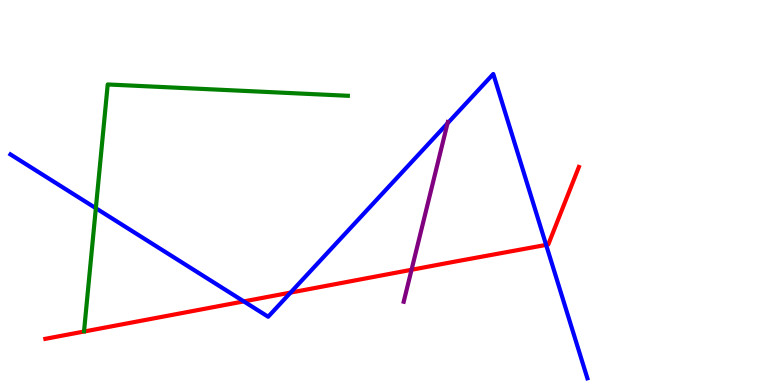[{'lines': ['blue', 'red'], 'intersections': [{'x': 3.15, 'y': 2.17}, {'x': 3.75, 'y': 2.4}, {'x': 7.05, 'y': 3.64}]}, {'lines': ['green', 'red'], 'intersections': []}, {'lines': ['purple', 'red'], 'intersections': [{'x': 5.31, 'y': 2.99}]}, {'lines': ['blue', 'green'], 'intersections': [{'x': 1.24, 'y': 4.59}]}, {'lines': ['blue', 'purple'], 'intersections': [{'x': 5.77, 'y': 6.8}]}, {'lines': ['green', 'purple'], 'intersections': []}]